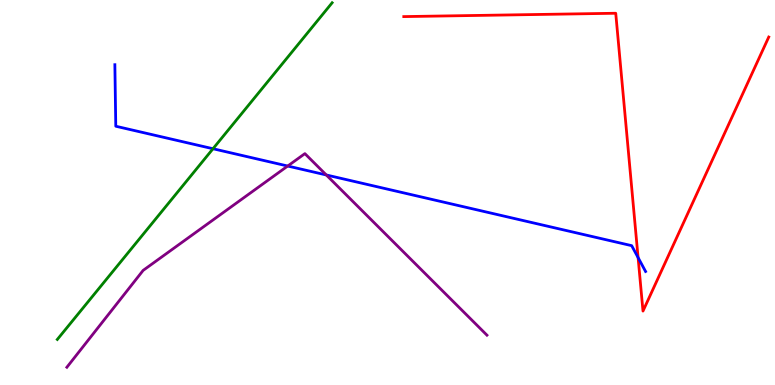[{'lines': ['blue', 'red'], 'intersections': [{'x': 8.23, 'y': 3.31}]}, {'lines': ['green', 'red'], 'intersections': []}, {'lines': ['purple', 'red'], 'intersections': []}, {'lines': ['blue', 'green'], 'intersections': [{'x': 2.75, 'y': 6.14}]}, {'lines': ['blue', 'purple'], 'intersections': [{'x': 3.71, 'y': 5.69}, {'x': 4.21, 'y': 5.46}]}, {'lines': ['green', 'purple'], 'intersections': []}]